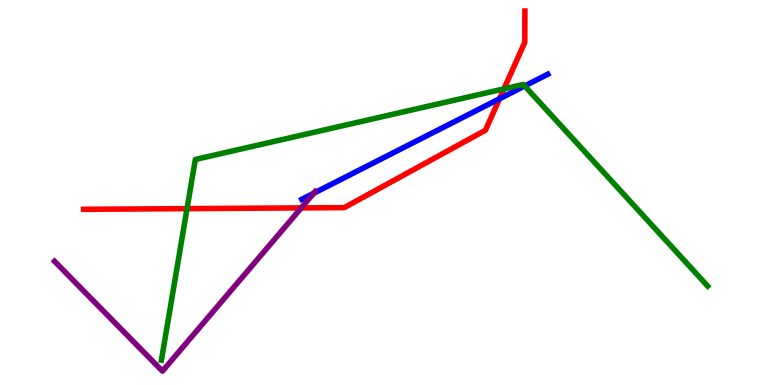[{'lines': ['blue', 'red'], 'intersections': [{'x': 6.45, 'y': 7.43}]}, {'lines': ['green', 'red'], 'intersections': [{'x': 2.41, 'y': 4.58}, {'x': 6.5, 'y': 7.69}]}, {'lines': ['purple', 'red'], 'intersections': [{'x': 3.89, 'y': 4.6}]}, {'lines': ['blue', 'green'], 'intersections': [{'x': 6.77, 'y': 7.77}]}, {'lines': ['blue', 'purple'], 'intersections': [{'x': 4.05, 'y': 4.98}]}, {'lines': ['green', 'purple'], 'intersections': []}]